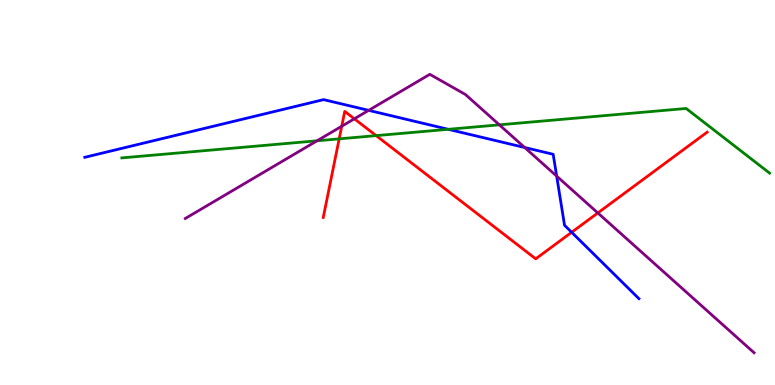[{'lines': ['blue', 'red'], 'intersections': [{'x': 7.38, 'y': 3.97}]}, {'lines': ['green', 'red'], 'intersections': [{'x': 4.38, 'y': 6.39}, {'x': 4.85, 'y': 6.48}]}, {'lines': ['purple', 'red'], 'intersections': [{'x': 4.41, 'y': 6.72}, {'x': 4.57, 'y': 6.91}, {'x': 7.71, 'y': 4.47}]}, {'lines': ['blue', 'green'], 'intersections': [{'x': 5.78, 'y': 6.64}]}, {'lines': ['blue', 'purple'], 'intersections': [{'x': 4.76, 'y': 7.13}, {'x': 6.77, 'y': 6.17}, {'x': 7.18, 'y': 5.43}]}, {'lines': ['green', 'purple'], 'intersections': [{'x': 4.09, 'y': 6.34}, {'x': 6.44, 'y': 6.76}]}]